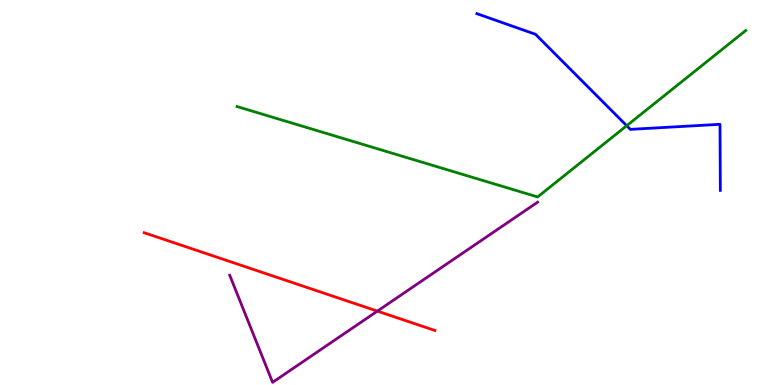[{'lines': ['blue', 'red'], 'intersections': []}, {'lines': ['green', 'red'], 'intersections': []}, {'lines': ['purple', 'red'], 'intersections': [{'x': 4.87, 'y': 1.92}]}, {'lines': ['blue', 'green'], 'intersections': [{'x': 8.09, 'y': 6.73}]}, {'lines': ['blue', 'purple'], 'intersections': []}, {'lines': ['green', 'purple'], 'intersections': []}]